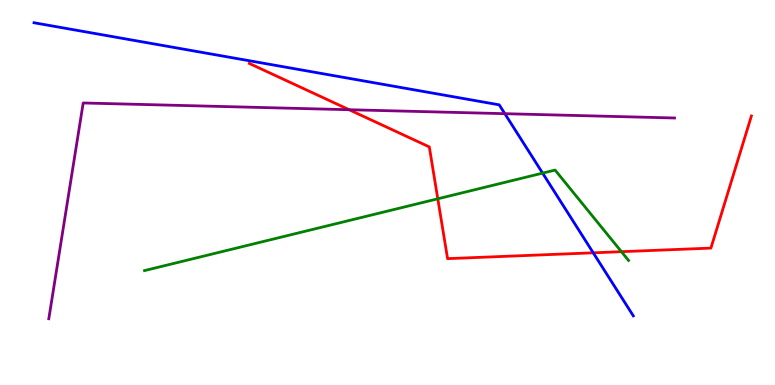[{'lines': ['blue', 'red'], 'intersections': [{'x': 7.65, 'y': 3.43}]}, {'lines': ['green', 'red'], 'intersections': [{'x': 5.65, 'y': 4.84}, {'x': 8.02, 'y': 3.46}]}, {'lines': ['purple', 'red'], 'intersections': [{'x': 4.51, 'y': 7.15}]}, {'lines': ['blue', 'green'], 'intersections': [{'x': 7.0, 'y': 5.5}]}, {'lines': ['blue', 'purple'], 'intersections': [{'x': 6.51, 'y': 7.05}]}, {'lines': ['green', 'purple'], 'intersections': []}]